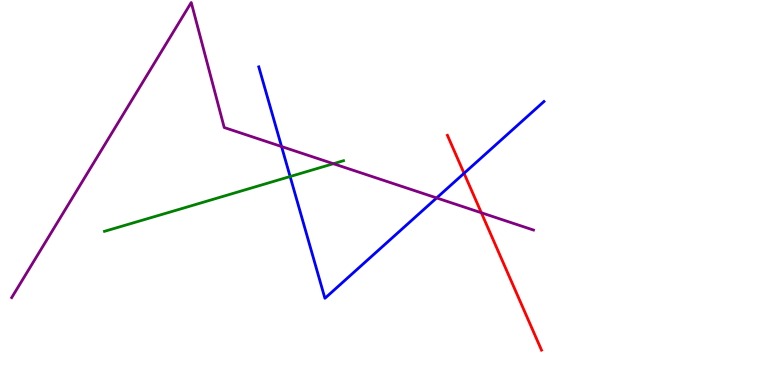[{'lines': ['blue', 'red'], 'intersections': [{'x': 5.99, 'y': 5.5}]}, {'lines': ['green', 'red'], 'intersections': []}, {'lines': ['purple', 'red'], 'intersections': [{'x': 6.21, 'y': 4.47}]}, {'lines': ['blue', 'green'], 'intersections': [{'x': 3.74, 'y': 5.41}]}, {'lines': ['blue', 'purple'], 'intersections': [{'x': 3.63, 'y': 6.19}, {'x': 5.63, 'y': 4.86}]}, {'lines': ['green', 'purple'], 'intersections': [{'x': 4.3, 'y': 5.75}]}]